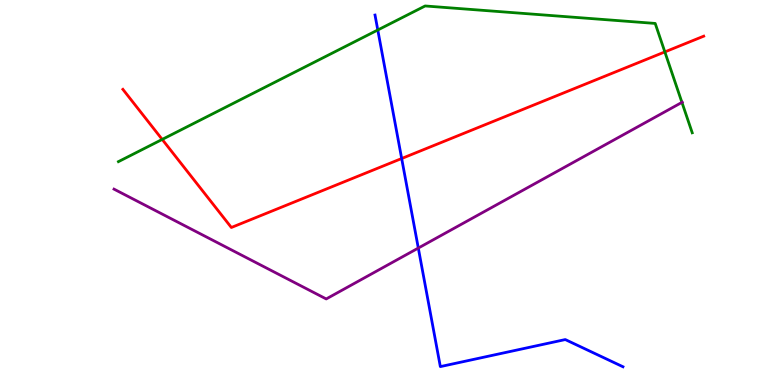[{'lines': ['blue', 'red'], 'intersections': [{'x': 5.18, 'y': 5.88}]}, {'lines': ['green', 'red'], 'intersections': [{'x': 2.09, 'y': 6.38}, {'x': 8.58, 'y': 8.65}]}, {'lines': ['purple', 'red'], 'intersections': []}, {'lines': ['blue', 'green'], 'intersections': [{'x': 4.87, 'y': 9.22}]}, {'lines': ['blue', 'purple'], 'intersections': [{'x': 5.4, 'y': 3.56}]}, {'lines': ['green', 'purple'], 'intersections': [{'x': 8.8, 'y': 7.34}]}]